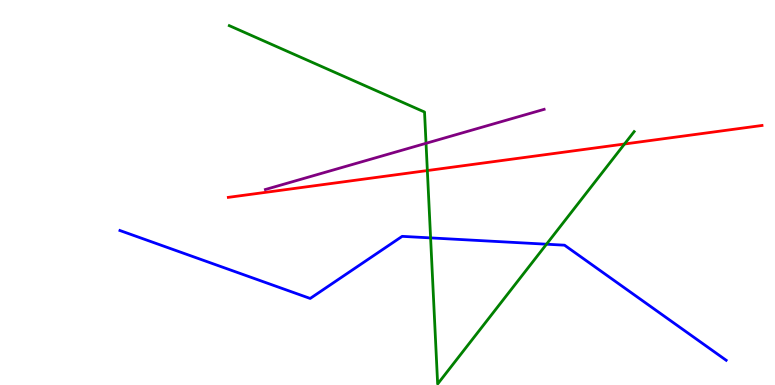[{'lines': ['blue', 'red'], 'intersections': []}, {'lines': ['green', 'red'], 'intersections': [{'x': 5.51, 'y': 5.57}, {'x': 8.06, 'y': 6.26}]}, {'lines': ['purple', 'red'], 'intersections': []}, {'lines': ['blue', 'green'], 'intersections': [{'x': 5.56, 'y': 3.82}, {'x': 7.05, 'y': 3.66}]}, {'lines': ['blue', 'purple'], 'intersections': []}, {'lines': ['green', 'purple'], 'intersections': [{'x': 5.5, 'y': 6.28}]}]